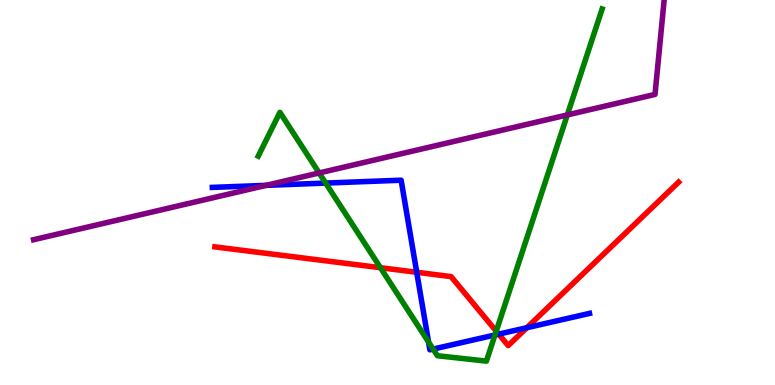[{'lines': ['blue', 'red'], 'intersections': [{'x': 5.38, 'y': 2.93}, {'x': 6.43, 'y': 1.32}, {'x': 6.8, 'y': 1.49}]}, {'lines': ['green', 'red'], 'intersections': [{'x': 4.91, 'y': 3.05}, {'x': 6.4, 'y': 1.4}]}, {'lines': ['purple', 'red'], 'intersections': []}, {'lines': ['blue', 'green'], 'intersections': [{'x': 4.2, 'y': 5.24}, {'x': 5.53, 'y': 1.12}, {'x': 5.59, 'y': 0.933}, {'x': 6.39, 'y': 1.3}]}, {'lines': ['blue', 'purple'], 'intersections': [{'x': 3.43, 'y': 5.19}]}, {'lines': ['green', 'purple'], 'intersections': [{'x': 4.12, 'y': 5.51}, {'x': 7.32, 'y': 7.02}]}]